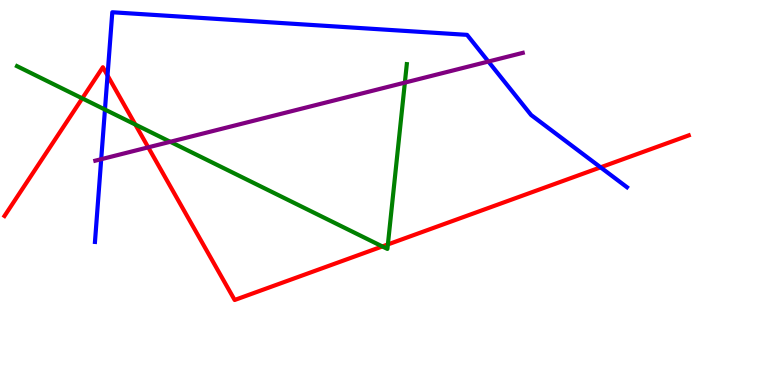[{'lines': ['blue', 'red'], 'intersections': [{'x': 1.39, 'y': 8.04}, {'x': 7.75, 'y': 5.65}]}, {'lines': ['green', 'red'], 'intersections': [{'x': 1.06, 'y': 7.45}, {'x': 1.75, 'y': 6.77}, {'x': 4.93, 'y': 3.6}, {'x': 5.0, 'y': 3.65}]}, {'lines': ['purple', 'red'], 'intersections': [{'x': 1.91, 'y': 6.17}]}, {'lines': ['blue', 'green'], 'intersections': [{'x': 1.35, 'y': 7.15}]}, {'lines': ['blue', 'purple'], 'intersections': [{'x': 1.31, 'y': 5.86}, {'x': 6.3, 'y': 8.4}]}, {'lines': ['green', 'purple'], 'intersections': [{'x': 2.2, 'y': 6.32}, {'x': 5.22, 'y': 7.85}]}]